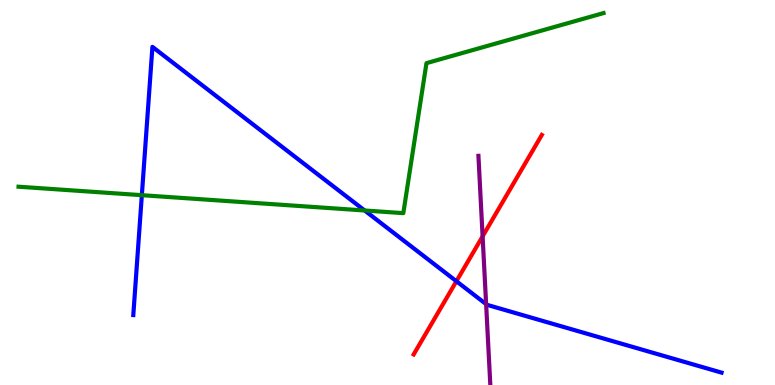[{'lines': ['blue', 'red'], 'intersections': [{'x': 5.89, 'y': 2.7}]}, {'lines': ['green', 'red'], 'intersections': []}, {'lines': ['purple', 'red'], 'intersections': [{'x': 6.23, 'y': 3.86}]}, {'lines': ['blue', 'green'], 'intersections': [{'x': 1.83, 'y': 4.93}, {'x': 4.71, 'y': 4.53}]}, {'lines': ['blue', 'purple'], 'intersections': [{'x': 6.27, 'y': 2.1}]}, {'lines': ['green', 'purple'], 'intersections': []}]